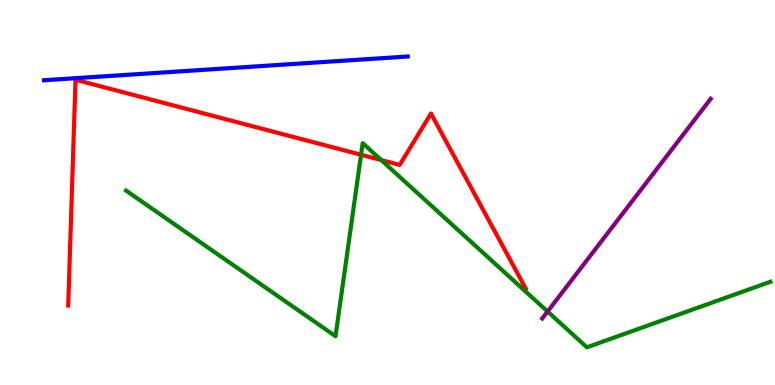[{'lines': ['blue', 'red'], 'intersections': []}, {'lines': ['green', 'red'], 'intersections': [{'x': 4.66, 'y': 5.98}, {'x': 4.92, 'y': 5.84}]}, {'lines': ['purple', 'red'], 'intersections': []}, {'lines': ['blue', 'green'], 'intersections': []}, {'lines': ['blue', 'purple'], 'intersections': []}, {'lines': ['green', 'purple'], 'intersections': [{'x': 7.07, 'y': 1.91}]}]